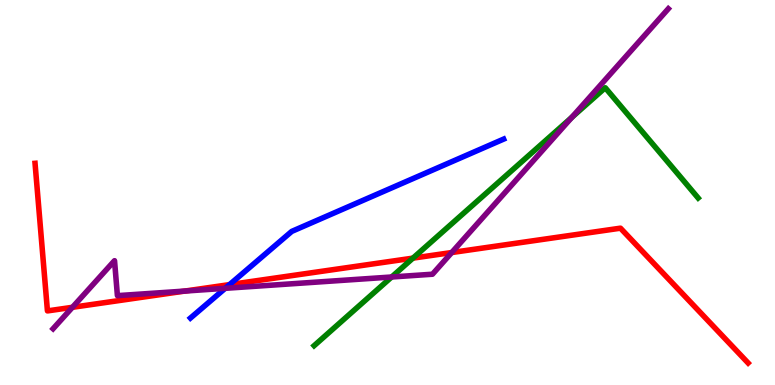[{'lines': ['blue', 'red'], 'intersections': [{'x': 2.96, 'y': 2.61}]}, {'lines': ['green', 'red'], 'intersections': [{'x': 5.33, 'y': 3.3}]}, {'lines': ['purple', 'red'], 'intersections': [{'x': 0.935, 'y': 2.02}, {'x': 2.39, 'y': 2.44}, {'x': 5.83, 'y': 3.44}]}, {'lines': ['blue', 'green'], 'intersections': []}, {'lines': ['blue', 'purple'], 'intersections': [{'x': 2.91, 'y': 2.51}]}, {'lines': ['green', 'purple'], 'intersections': [{'x': 5.05, 'y': 2.81}, {'x': 7.38, 'y': 6.95}]}]